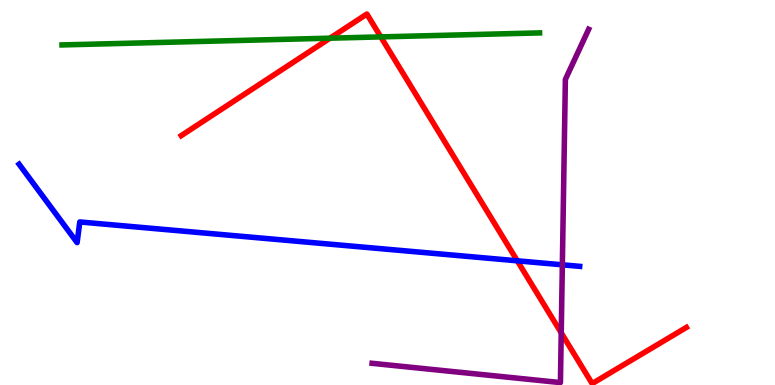[{'lines': ['blue', 'red'], 'intersections': [{'x': 6.67, 'y': 3.23}]}, {'lines': ['green', 'red'], 'intersections': [{'x': 4.26, 'y': 9.01}, {'x': 4.91, 'y': 9.04}]}, {'lines': ['purple', 'red'], 'intersections': [{'x': 7.24, 'y': 1.35}]}, {'lines': ['blue', 'green'], 'intersections': []}, {'lines': ['blue', 'purple'], 'intersections': [{'x': 7.26, 'y': 3.12}]}, {'lines': ['green', 'purple'], 'intersections': []}]